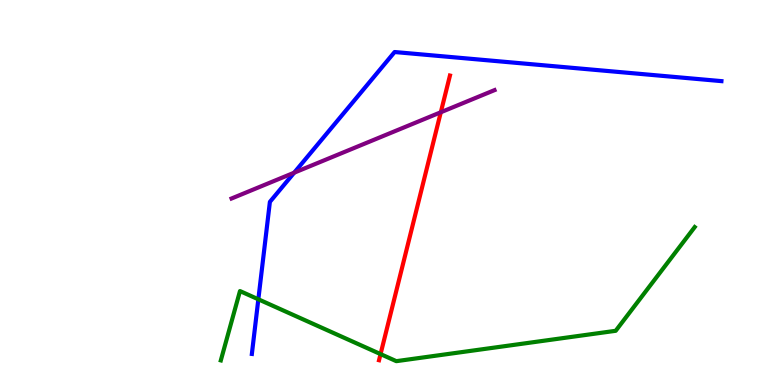[{'lines': ['blue', 'red'], 'intersections': []}, {'lines': ['green', 'red'], 'intersections': [{'x': 4.91, 'y': 0.803}]}, {'lines': ['purple', 'red'], 'intersections': [{'x': 5.69, 'y': 7.08}]}, {'lines': ['blue', 'green'], 'intersections': [{'x': 3.33, 'y': 2.23}]}, {'lines': ['blue', 'purple'], 'intersections': [{'x': 3.8, 'y': 5.51}]}, {'lines': ['green', 'purple'], 'intersections': []}]